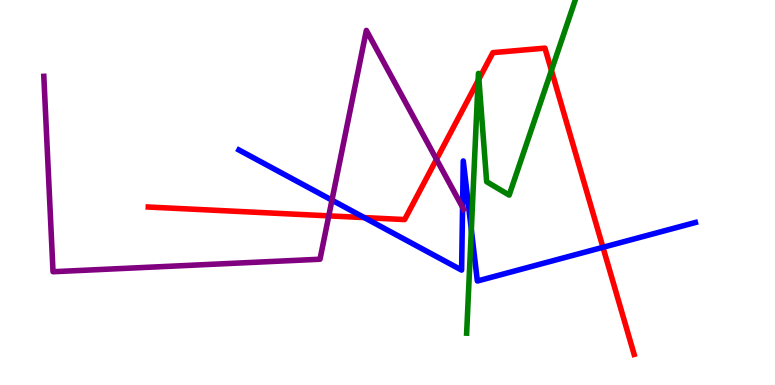[{'lines': ['blue', 'red'], 'intersections': [{'x': 4.7, 'y': 4.35}, {'x': 7.78, 'y': 3.58}]}, {'lines': ['green', 'red'], 'intersections': [{'x': 6.17, 'y': 7.91}, {'x': 6.18, 'y': 7.94}, {'x': 7.12, 'y': 8.17}]}, {'lines': ['purple', 'red'], 'intersections': [{'x': 4.24, 'y': 4.39}, {'x': 5.63, 'y': 5.86}]}, {'lines': ['blue', 'green'], 'intersections': [{'x': 6.08, 'y': 4.03}]}, {'lines': ['blue', 'purple'], 'intersections': [{'x': 4.28, 'y': 4.8}, {'x': 5.97, 'y': 4.62}]}, {'lines': ['green', 'purple'], 'intersections': []}]